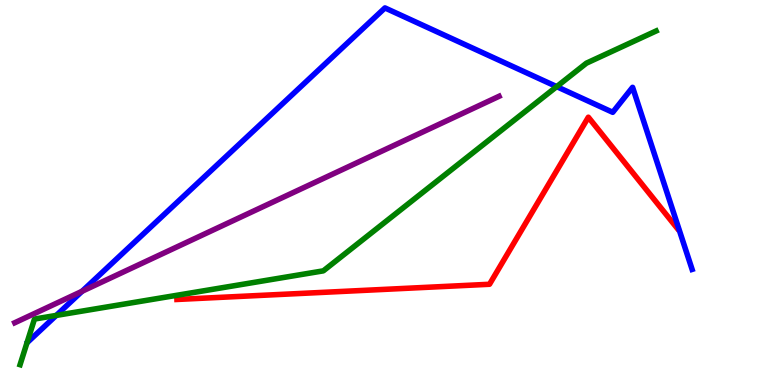[{'lines': ['blue', 'red'], 'intersections': []}, {'lines': ['green', 'red'], 'intersections': []}, {'lines': ['purple', 'red'], 'intersections': []}, {'lines': ['blue', 'green'], 'intersections': [{'x': 0.726, 'y': 1.81}, {'x': 7.18, 'y': 7.75}]}, {'lines': ['blue', 'purple'], 'intersections': [{'x': 1.06, 'y': 2.43}]}, {'lines': ['green', 'purple'], 'intersections': []}]